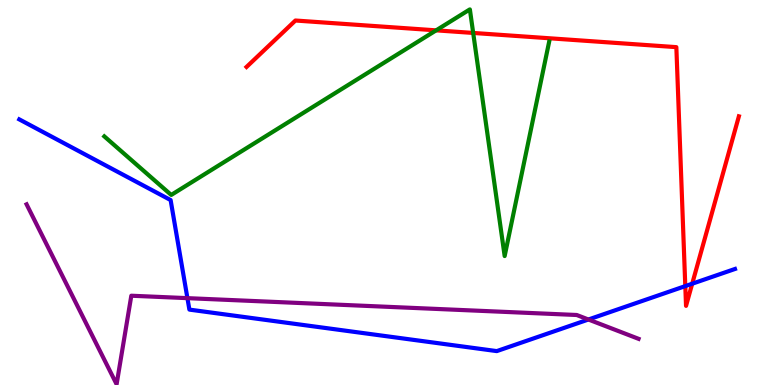[{'lines': ['blue', 'red'], 'intersections': [{'x': 8.84, 'y': 2.57}, {'x': 8.93, 'y': 2.63}]}, {'lines': ['green', 'red'], 'intersections': [{'x': 5.63, 'y': 9.21}, {'x': 6.11, 'y': 9.14}]}, {'lines': ['purple', 'red'], 'intersections': []}, {'lines': ['blue', 'green'], 'intersections': []}, {'lines': ['blue', 'purple'], 'intersections': [{'x': 2.42, 'y': 2.26}, {'x': 7.59, 'y': 1.7}]}, {'lines': ['green', 'purple'], 'intersections': []}]